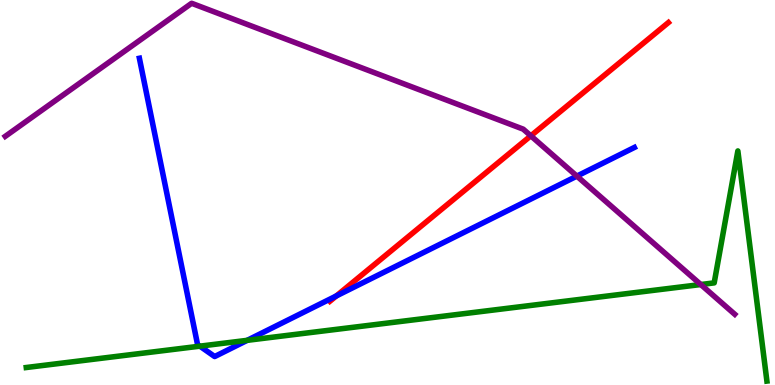[{'lines': ['blue', 'red'], 'intersections': [{'x': 4.34, 'y': 2.31}]}, {'lines': ['green', 'red'], 'intersections': []}, {'lines': ['purple', 'red'], 'intersections': [{'x': 6.85, 'y': 6.47}]}, {'lines': ['blue', 'green'], 'intersections': [{'x': 2.58, 'y': 1.01}, {'x': 3.19, 'y': 1.16}]}, {'lines': ['blue', 'purple'], 'intersections': [{'x': 7.44, 'y': 5.43}]}, {'lines': ['green', 'purple'], 'intersections': [{'x': 9.04, 'y': 2.61}]}]